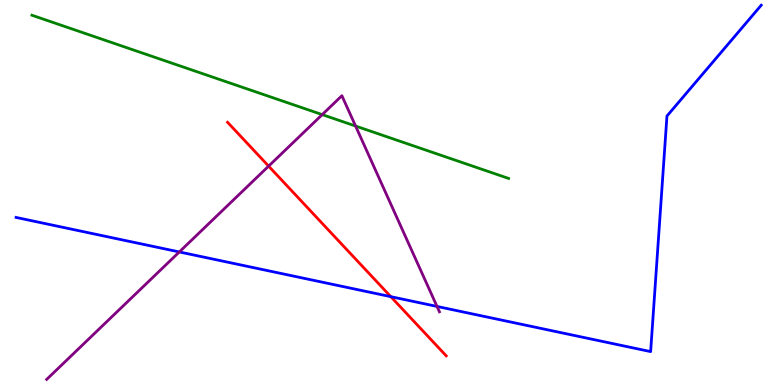[{'lines': ['blue', 'red'], 'intersections': [{'x': 5.04, 'y': 2.29}]}, {'lines': ['green', 'red'], 'intersections': []}, {'lines': ['purple', 'red'], 'intersections': [{'x': 3.47, 'y': 5.68}]}, {'lines': ['blue', 'green'], 'intersections': []}, {'lines': ['blue', 'purple'], 'intersections': [{'x': 2.31, 'y': 3.46}, {'x': 5.64, 'y': 2.04}]}, {'lines': ['green', 'purple'], 'intersections': [{'x': 4.16, 'y': 7.02}, {'x': 4.59, 'y': 6.73}]}]